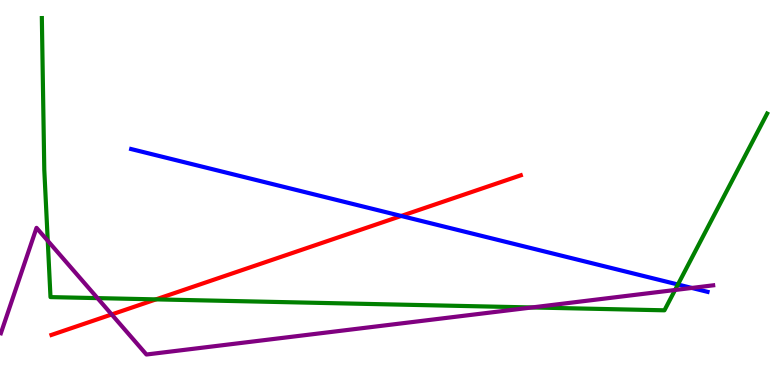[{'lines': ['blue', 'red'], 'intersections': [{'x': 5.18, 'y': 4.39}]}, {'lines': ['green', 'red'], 'intersections': [{'x': 2.01, 'y': 2.22}]}, {'lines': ['purple', 'red'], 'intersections': [{'x': 1.44, 'y': 1.83}]}, {'lines': ['blue', 'green'], 'intersections': [{'x': 8.75, 'y': 2.61}]}, {'lines': ['blue', 'purple'], 'intersections': [{'x': 8.93, 'y': 2.52}]}, {'lines': ['green', 'purple'], 'intersections': [{'x': 0.616, 'y': 3.75}, {'x': 1.26, 'y': 2.26}, {'x': 6.86, 'y': 2.01}, {'x': 8.71, 'y': 2.47}]}]